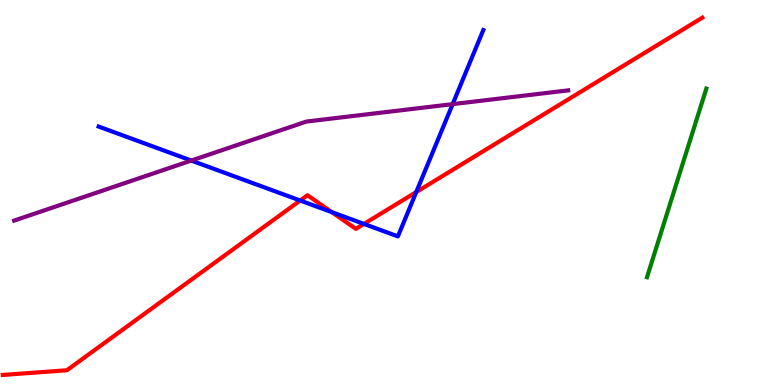[{'lines': ['blue', 'red'], 'intersections': [{'x': 3.87, 'y': 4.79}, {'x': 4.28, 'y': 4.49}, {'x': 4.7, 'y': 4.18}, {'x': 5.37, 'y': 5.01}]}, {'lines': ['green', 'red'], 'intersections': []}, {'lines': ['purple', 'red'], 'intersections': []}, {'lines': ['blue', 'green'], 'intersections': []}, {'lines': ['blue', 'purple'], 'intersections': [{'x': 2.47, 'y': 5.83}, {'x': 5.84, 'y': 7.3}]}, {'lines': ['green', 'purple'], 'intersections': []}]